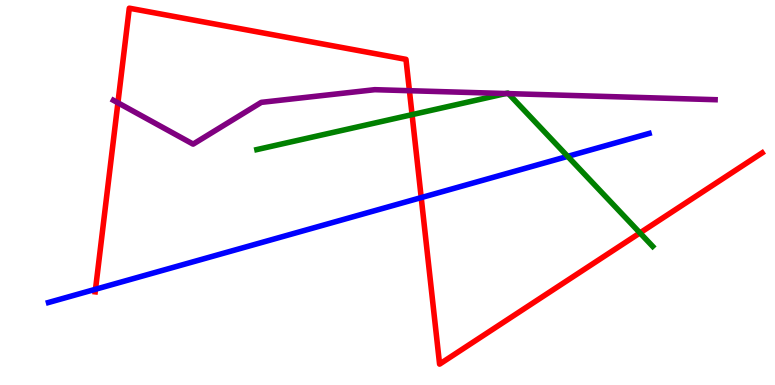[{'lines': ['blue', 'red'], 'intersections': [{'x': 1.23, 'y': 2.49}, {'x': 5.44, 'y': 4.87}]}, {'lines': ['green', 'red'], 'intersections': [{'x': 5.32, 'y': 7.02}, {'x': 8.26, 'y': 3.95}]}, {'lines': ['purple', 'red'], 'intersections': [{'x': 1.52, 'y': 7.33}, {'x': 5.28, 'y': 7.64}]}, {'lines': ['blue', 'green'], 'intersections': [{'x': 7.33, 'y': 5.94}]}, {'lines': ['blue', 'purple'], 'intersections': []}, {'lines': ['green', 'purple'], 'intersections': [{'x': 6.53, 'y': 7.57}, {'x': 6.56, 'y': 7.57}]}]